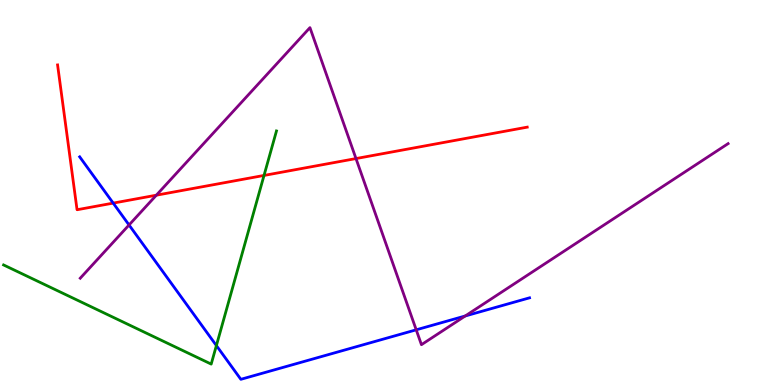[{'lines': ['blue', 'red'], 'intersections': [{'x': 1.46, 'y': 4.72}]}, {'lines': ['green', 'red'], 'intersections': [{'x': 3.41, 'y': 5.44}]}, {'lines': ['purple', 'red'], 'intersections': [{'x': 2.02, 'y': 4.93}, {'x': 4.59, 'y': 5.88}]}, {'lines': ['blue', 'green'], 'intersections': [{'x': 2.79, 'y': 1.02}]}, {'lines': ['blue', 'purple'], 'intersections': [{'x': 1.67, 'y': 4.16}, {'x': 5.37, 'y': 1.43}, {'x': 6.0, 'y': 1.79}]}, {'lines': ['green', 'purple'], 'intersections': []}]